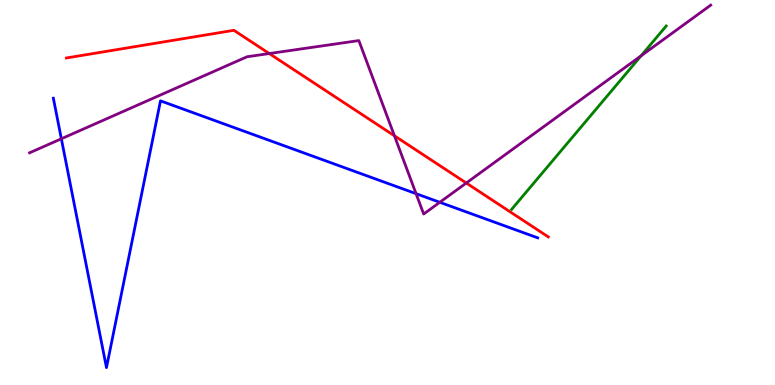[{'lines': ['blue', 'red'], 'intersections': []}, {'lines': ['green', 'red'], 'intersections': []}, {'lines': ['purple', 'red'], 'intersections': [{'x': 3.47, 'y': 8.61}, {'x': 5.09, 'y': 6.47}, {'x': 6.02, 'y': 5.25}]}, {'lines': ['blue', 'green'], 'intersections': []}, {'lines': ['blue', 'purple'], 'intersections': [{'x': 0.792, 'y': 6.4}, {'x': 5.37, 'y': 4.97}, {'x': 5.67, 'y': 4.75}]}, {'lines': ['green', 'purple'], 'intersections': [{'x': 8.27, 'y': 8.55}]}]